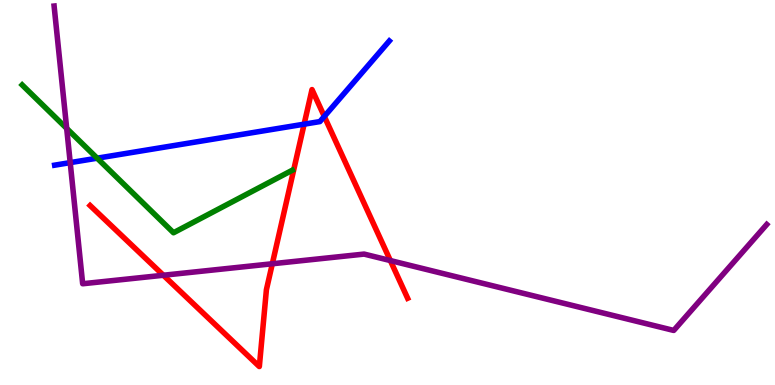[{'lines': ['blue', 'red'], 'intersections': [{'x': 3.92, 'y': 6.77}, {'x': 4.18, 'y': 6.98}]}, {'lines': ['green', 'red'], 'intersections': []}, {'lines': ['purple', 'red'], 'intersections': [{'x': 2.11, 'y': 2.85}, {'x': 3.51, 'y': 3.15}, {'x': 5.04, 'y': 3.23}]}, {'lines': ['blue', 'green'], 'intersections': [{'x': 1.25, 'y': 5.89}]}, {'lines': ['blue', 'purple'], 'intersections': [{'x': 0.906, 'y': 5.78}]}, {'lines': ['green', 'purple'], 'intersections': [{'x': 0.861, 'y': 6.66}]}]